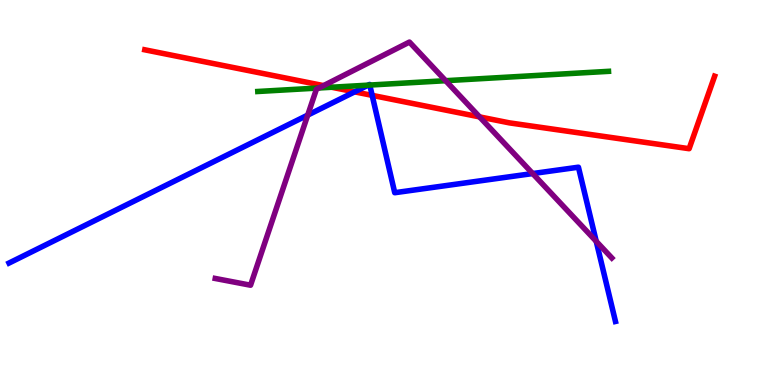[{'lines': ['blue', 'red'], 'intersections': [{'x': 4.58, 'y': 7.61}, {'x': 4.8, 'y': 7.52}]}, {'lines': ['green', 'red'], 'intersections': [{'x': 4.28, 'y': 7.73}]}, {'lines': ['purple', 'red'], 'intersections': [{'x': 4.17, 'y': 7.78}, {'x': 6.19, 'y': 6.96}]}, {'lines': ['blue', 'green'], 'intersections': [{'x': 4.75, 'y': 7.79}, {'x': 4.77, 'y': 7.79}]}, {'lines': ['blue', 'purple'], 'intersections': [{'x': 3.97, 'y': 7.01}, {'x': 6.87, 'y': 5.49}, {'x': 7.69, 'y': 3.73}]}, {'lines': ['green', 'purple'], 'intersections': [{'x': 4.11, 'y': 7.71}, {'x': 5.75, 'y': 7.9}]}]